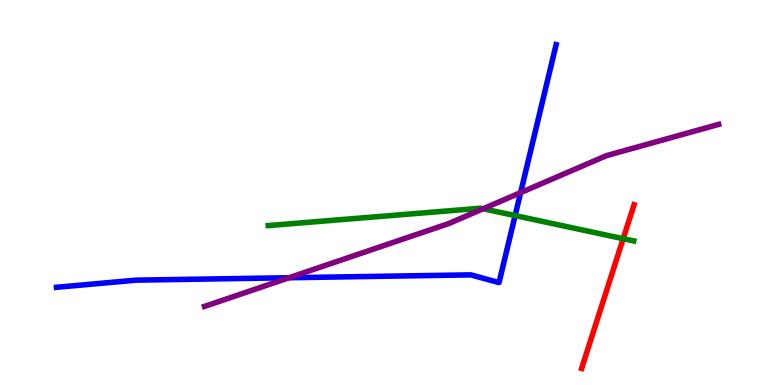[{'lines': ['blue', 'red'], 'intersections': []}, {'lines': ['green', 'red'], 'intersections': [{'x': 8.04, 'y': 3.8}]}, {'lines': ['purple', 'red'], 'intersections': []}, {'lines': ['blue', 'green'], 'intersections': [{'x': 6.65, 'y': 4.4}]}, {'lines': ['blue', 'purple'], 'intersections': [{'x': 3.73, 'y': 2.79}, {'x': 6.72, 'y': 5.0}]}, {'lines': ['green', 'purple'], 'intersections': [{'x': 6.23, 'y': 4.58}]}]